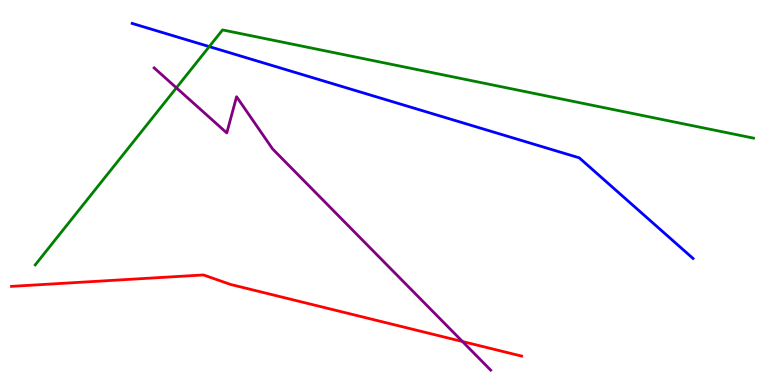[{'lines': ['blue', 'red'], 'intersections': []}, {'lines': ['green', 'red'], 'intersections': []}, {'lines': ['purple', 'red'], 'intersections': [{'x': 5.97, 'y': 1.13}]}, {'lines': ['blue', 'green'], 'intersections': [{'x': 2.7, 'y': 8.79}]}, {'lines': ['blue', 'purple'], 'intersections': []}, {'lines': ['green', 'purple'], 'intersections': [{'x': 2.28, 'y': 7.72}]}]